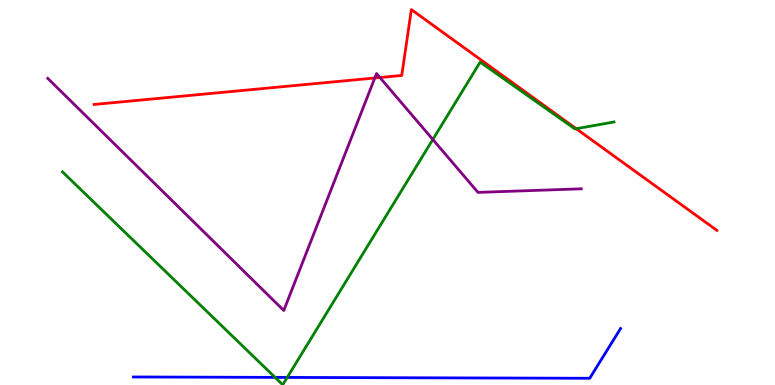[{'lines': ['blue', 'red'], 'intersections': []}, {'lines': ['green', 'red'], 'intersections': [{'x': 7.43, 'y': 6.66}]}, {'lines': ['purple', 'red'], 'intersections': [{'x': 4.84, 'y': 7.97}, {'x': 4.9, 'y': 7.99}]}, {'lines': ['blue', 'green'], 'intersections': [{'x': 3.55, 'y': 0.198}, {'x': 3.71, 'y': 0.197}]}, {'lines': ['blue', 'purple'], 'intersections': []}, {'lines': ['green', 'purple'], 'intersections': [{'x': 5.58, 'y': 6.38}]}]